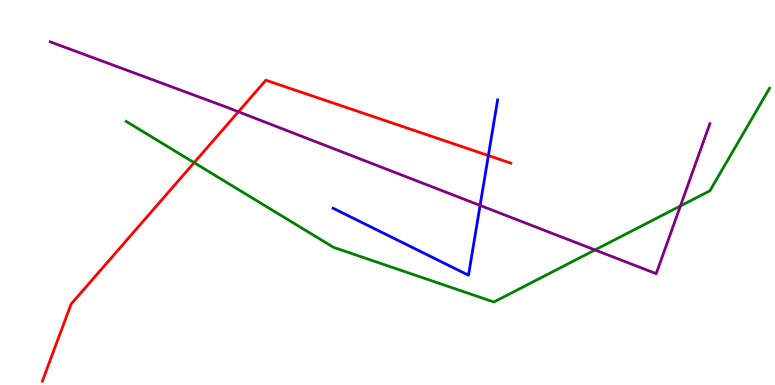[{'lines': ['blue', 'red'], 'intersections': [{'x': 6.3, 'y': 5.96}]}, {'lines': ['green', 'red'], 'intersections': [{'x': 2.5, 'y': 5.77}]}, {'lines': ['purple', 'red'], 'intersections': [{'x': 3.08, 'y': 7.1}]}, {'lines': ['blue', 'green'], 'intersections': []}, {'lines': ['blue', 'purple'], 'intersections': [{'x': 6.19, 'y': 4.66}]}, {'lines': ['green', 'purple'], 'intersections': [{'x': 7.68, 'y': 3.51}, {'x': 8.78, 'y': 4.65}]}]